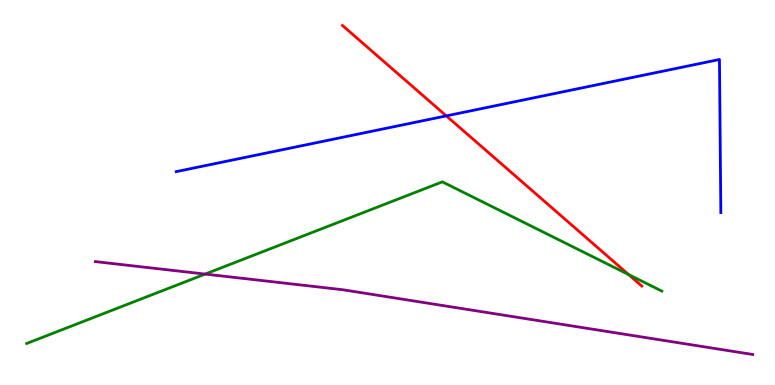[{'lines': ['blue', 'red'], 'intersections': [{'x': 5.76, 'y': 6.99}]}, {'lines': ['green', 'red'], 'intersections': [{'x': 8.11, 'y': 2.87}]}, {'lines': ['purple', 'red'], 'intersections': []}, {'lines': ['blue', 'green'], 'intersections': []}, {'lines': ['blue', 'purple'], 'intersections': []}, {'lines': ['green', 'purple'], 'intersections': [{'x': 2.65, 'y': 2.88}]}]